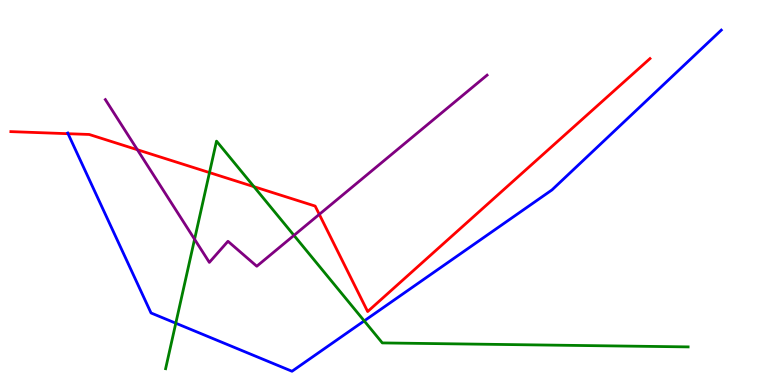[{'lines': ['blue', 'red'], 'intersections': [{'x': 0.878, 'y': 6.53}]}, {'lines': ['green', 'red'], 'intersections': [{'x': 2.7, 'y': 5.52}, {'x': 3.28, 'y': 5.15}]}, {'lines': ['purple', 'red'], 'intersections': [{'x': 1.77, 'y': 6.11}, {'x': 4.12, 'y': 4.43}]}, {'lines': ['blue', 'green'], 'intersections': [{'x': 2.27, 'y': 1.61}, {'x': 4.7, 'y': 1.67}]}, {'lines': ['blue', 'purple'], 'intersections': []}, {'lines': ['green', 'purple'], 'intersections': [{'x': 2.51, 'y': 3.79}, {'x': 3.79, 'y': 3.89}]}]